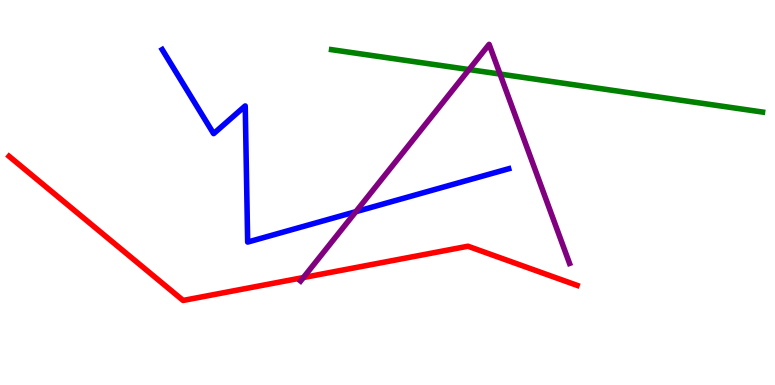[{'lines': ['blue', 'red'], 'intersections': []}, {'lines': ['green', 'red'], 'intersections': []}, {'lines': ['purple', 'red'], 'intersections': [{'x': 3.91, 'y': 2.79}]}, {'lines': ['blue', 'green'], 'intersections': []}, {'lines': ['blue', 'purple'], 'intersections': [{'x': 4.59, 'y': 4.5}]}, {'lines': ['green', 'purple'], 'intersections': [{'x': 6.05, 'y': 8.19}, {'x': 6.45, 'y': 8.08}]}]